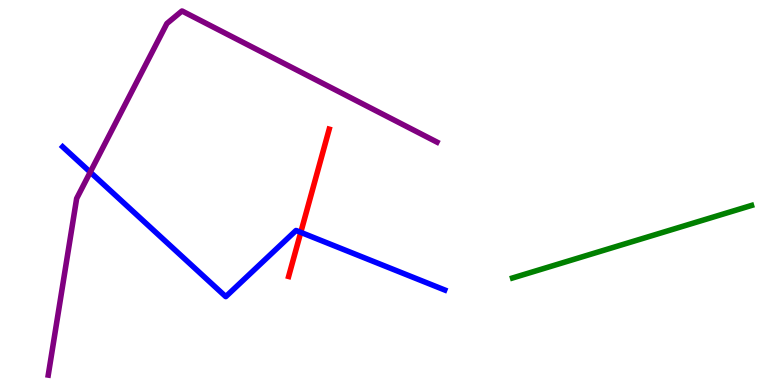[{'lines': ['blue', 'red'], 'intersections': [{'x': 3.88, 'y': 3.96}]}, {'lines': ['green', 'red'], 'intersections': []}, {'lines': ['purple', 'red'], 'intersections': []}, {'lines': ['blue', 'green'], 'intersections': []}, {'lines': ['blue', 'purple'], 'intersections': [{'x': 1.16, 'y': 5.53}]}, {'lines': ['green', 'purple'], 'intersections': []}]